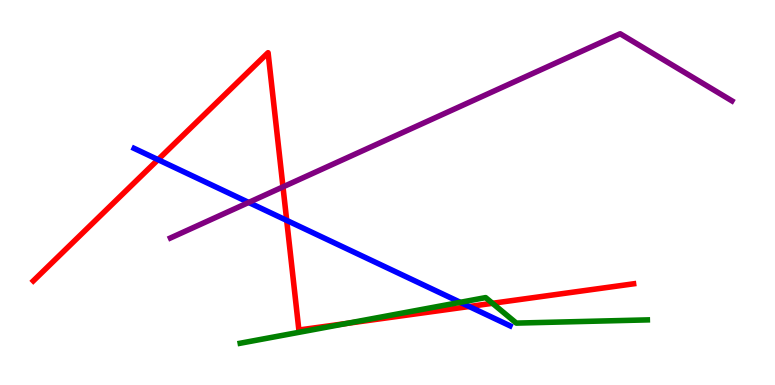[{'lines': ['blue', 'red'], 'intersections': [{'x': 2.04, 'y': 5.85}, {'x': 3.7, 'y': 4.28}, {'x': 6.05, 'y': 2.04}]}, {'lines': ['green', 'red'], 'intersections': [{'x': 4.48, 'y': 1.6}, {'x': 6.35, 'y': 2.12}]}, {'lines': ['purple', 'red'], 'intersections': [{'x': 3.65, 'y': 5.15}]}, {'lines': ['blue', 'green'], 'intersections': [{'x': 5.94, 'y': 2.15}]}, {'lines': ['blue', 'purple'], 'intersections': [{'x': 3.21, 'y': 4.74}]}, {'lines': ['green', 'purple'], 'intersections': []}]